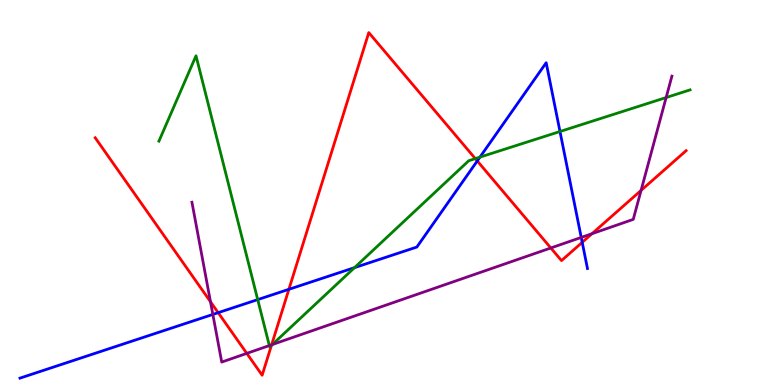[{'lines': ['blue', 'red'], 'intersections': [{'x': 2.82, 'y': 1.88}, {'x': 3.73, 'y': 2.49}, {'x': 6.16, 'y': 5.82}, {'x': 7.51, 'y': 3.71}]}, {'lines': ['green', 'red'], 'intersections': [{'x': 3.5, 'y': 1.03}, {'x': 6.13, 'y': 5.88}]}, {'lines': ['purple', 'red'], 'intersections': [{'x': 2.72, 'y': 2.16}, {'x': 3.18, 'y': 0.821}, {'x': 3.5, 'y': 1.04}, {'x': 7.11, 'y': 3.56}, {'x': 7.64, 'y': 3.93}, {'x': 8.27, 'y': 5.05}]}, {'lines': ['blue', 'green'], 'intersections': [{'x': 3.33, 'y': 2.22}, {'x': 4.57, 'y': 3.05}, {'x': 6.19, 'y': 5.92}, {'x': 7.23, 'y': 6.58}]}, {'lines': ['blue', 'purple'], 'intersections': [{'x': 2.75, 'y': 1.83}, {'x': 7.5, 'y': 3.83}]}, {'lines': ['green', 'purple'], 'intersections': [{'x': 3.48, 'y': 1.02}, {'x': 3.51, 'y': 1.05}, {'x': 8.6, 'y': 7.47}]}]